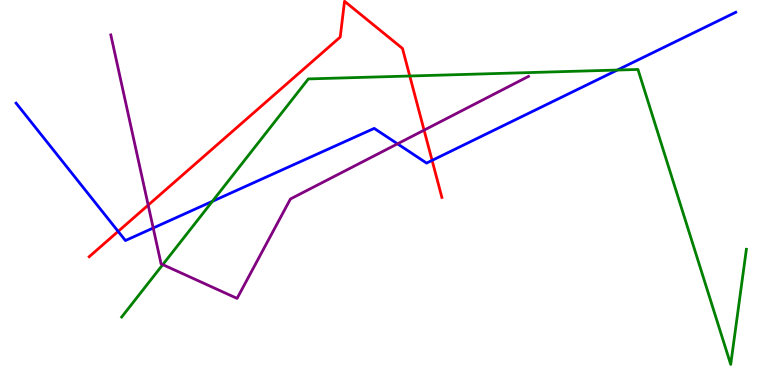[{'lines': ['blue', 'red'], 'intersections': [{'x': 1.52, 'y': 3.99}, {'x': 5.58, 'y': 5.83}]}, {'lines': ['green', 'red'], 'intersections': [{'x': 5.29, 'y': 8.03}]}, {'lines': ['purple', 'red'], 'intersections': [{'x': 1.91, 'y': 4.67}, {'x': 5.47, 'y': 6.62}]}, {'lines': ['blue', 'green'], 'intersections': [{'x': 2.74, 'y': 4.77}, {'x': 7.97, 'y': 8.18}]}, {'lines': ['blue', 'purple'], 'intersections': [{'x': 1.98, 'y': 4.08}, {'x': 5.13, 'y': 6.26}]}, {'lines': ['green', 'purple'], 'intersections': [{'x': 2.1, 'y': 3.13}]}]